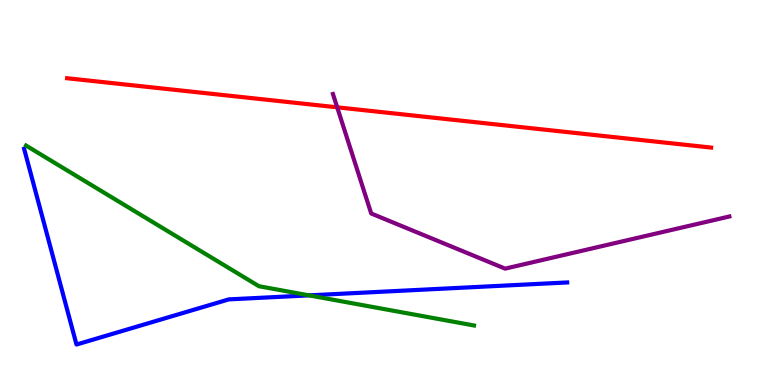[{'lines': ['blue', 'red'], 'intersections': []}, {'lines': ['green', 'red'], 'intersections': []}, {'lines': ['purple', 'red'], 'intersections': [{'x': 4.35, 'y': 7.21}]}, {'lines': ['blue', 'green'], 'intersections': [{'x': 3.99, 'y': 2.33}]}, {'lines': ['blue', 'purple'], 'intersections': []}, {'lines': ['green', 'purple'], 'intersections': []}]